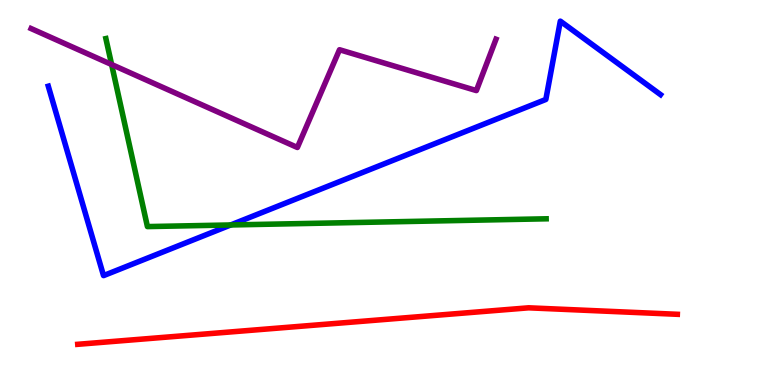[{'lines': ['blue', 'red'], 'intersections': []}, {'lines': ['green', 'red'], 'intersections': []}, {'lines': ['purple', 'red'], 'intersections': []}, {'lines': ['blue', 'green'], 'intersections': [{'x': 2.98, 'y': 4.16}]}, {'lines': ['blue', 'purple'], 'intersections': []}, {'lines': ['green', 'purple'], 'intersections': [{'x': 1.44, 'y': 8.32}]}]